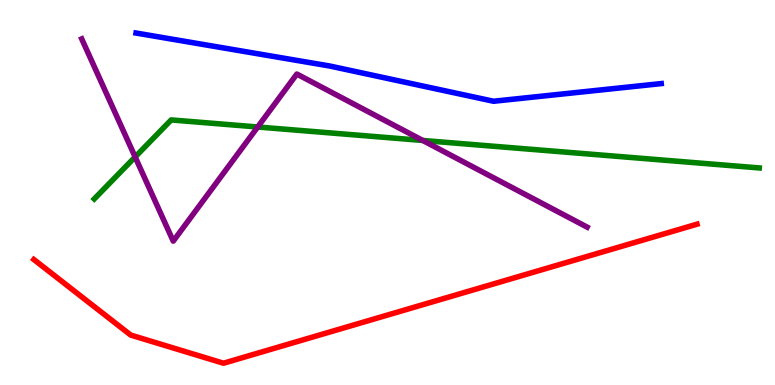[{'lines': ['blue', 'red'], 'intersections': []}, {'lines': ['green', 'red'], 'intersections': []}, {'lines': ['purple', 'red'], 'intersections': []}, {'lines': ['blue', 'green'], 'intersections': []}, {'lines': ['blue', 'purple'], 'intersections': []}, {'lines': ['green', 'purple'], 'intersections': [{'x': 1.74, 'y': 5.92}, {'x': 3.32, 'y': 6.7}, {'x': 5.46, 'y': 6.35}]}]